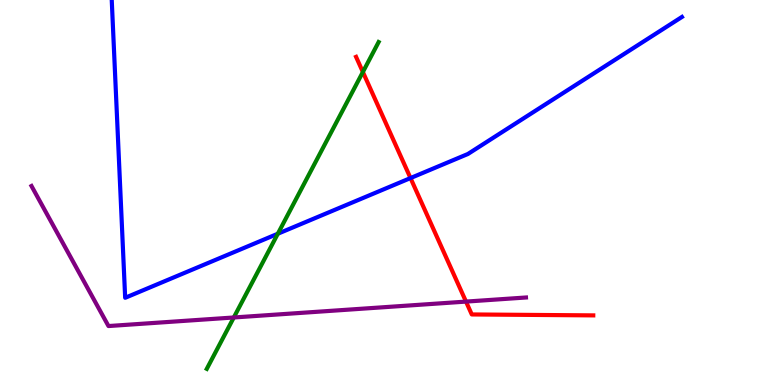[{'lines': ['blue', 'red'], 'intersections': [{'x': 5.3, 'y': 5.37}]}, {'lines': ['green', 'red'], 'intersections': [{'x': 4.68, 'y': 8.13}]}, {'lines': ['purple', 'red'], 'intersections': [{'x': 6.01, 'y': 2.17}]}, {'lines': ['blue', 'green'], 'intersections': [{'x': 3.58, 'y': 3.93}]}, {'lines': ['blue', 'purple'], 'intersections': []}, {'lines': ['green', 'purple'], 'intersections': [{'x': 3.02, 'y': 1.75}]}]